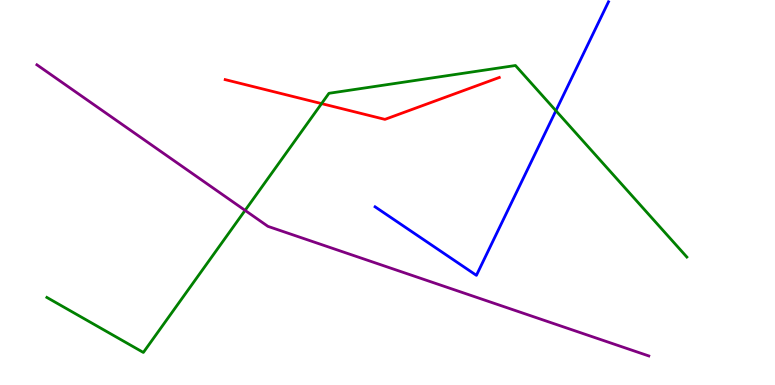[{'lines': ['blue', 'red'], 'intersections': []}, {'lines': ['green', 'red'], 'intersections': [{'x': 4.15, 'y': 7.31}]}, {'lines': ['purple', 'red'], 'intersections': []}, {'lines': ['blue', 'green'], 'intersections': [{'x': 7.17, 'y': 7.12}]}, {'lines': ['blue', 'purple'], 'intersections': []}, {'lines': ['green', 'purple'], 'intersections': [{'x': 3.16, 'y': 4.54}]}]